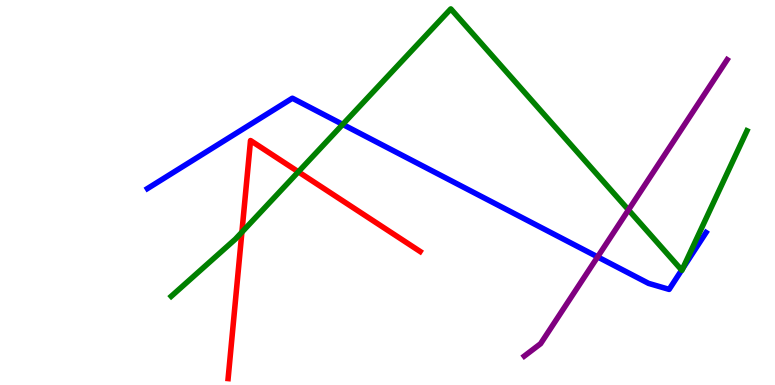[{'lines': ['blue', 'red'], 'intersections': []}, {'lines': ['green', 'red'], 'intersections': [{'x': 3.12, 'y': 3.97}, {'x': 3.85, 'y': 5.54}]}, {'lines': ['purple', 'red'], 'intersections': []}, {'lines': ['blue', 'green'], 'intersections': [{'x': 4.42, 'y': 6.77}, {'x': 8.8, 'y': 2.98}, {'x': 8.81, 'y': 3.03}]}, {'lines': ['blue', 'purple'], 'intersections': [{'x': 7.71, 'y': 3.33}]}, {'lines': ['green', 'purple'], 'intersections': [{'x': 8.11, 'y': 4.55}]}]